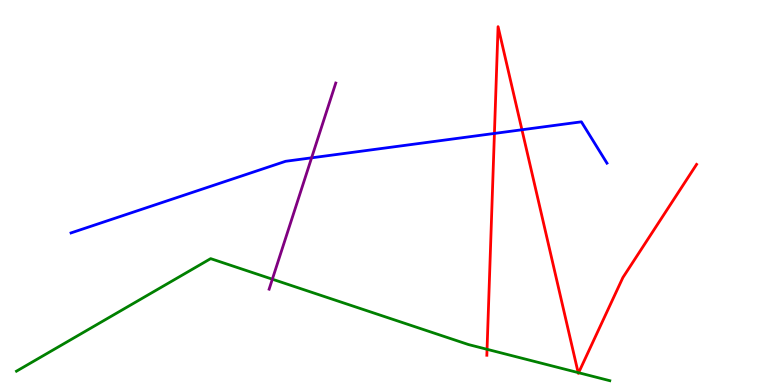[{'lines': ['blue', 'red'], 'intersections': [{'x': 6.38, 'y': 6.53}, {'x': 6.73, 'y': 6.63}]}, {'lines': ['green', 'red'], 'intersections': [{'x': 6.28, 'y': 0.927}, {'x': 7.46, 'y': 0.322}, {'x': 7.47, 'y': 0.319}]}, {'lines': ['purple', 'red'], 'intersections': []}, {'lines': ['blue', 'green'], 'intersections': []}, {'lines': ['blue', 'purple'], 'intersections': [{'x': 4.02, 'y': 5.9}]}, {'lines': ['green', 'purple'], 'intersections': [{'x': 3.51, 'y': 2.75}]}]